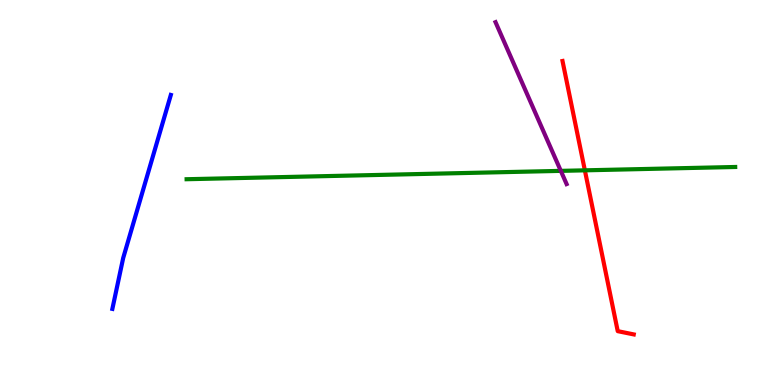[{'lines': ['blue', 'red'], 'intersections': []}, {'lines': ['green', 'red'], 'intersections': [{'x': 7.55, 'y': 5.58}]}, {'lines': ['purple', 'red'], 'intersections': []}, {'lines': ['blue', 'green'], 'intersections': []}, {'lines': ['blue', 'purple'], 'intersections': []}, {'lines': ['green', 'purple'], 'intersections': [{'x': 7.24, 'y': 5.56}]}]